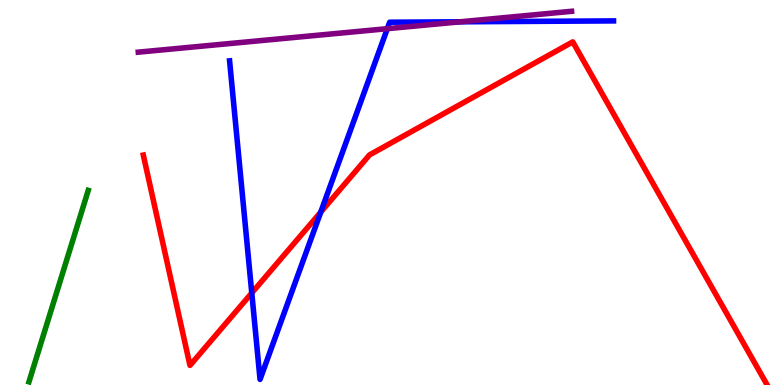[{'lines': ['blue', 'red'], 'intersections': [{'x': 3.25, 'y': 2.39}, {'x': 4.14, 'y': 4.49}]}, {'lines': ['green', 'red'], 'intersections': []}, {'lines': ['purple', 'red'], 'intersections': []}, {'lines': ['blue', 'green'], 'intersections': []}, {'lines': ['blue', 'purple'], 'intersections': [{'x': 5.0, 'y': 9.26}, {'x': 5.94, 'y': 9.43}]}, {'lines': ['green', 'purple'], 'intersections': []}]